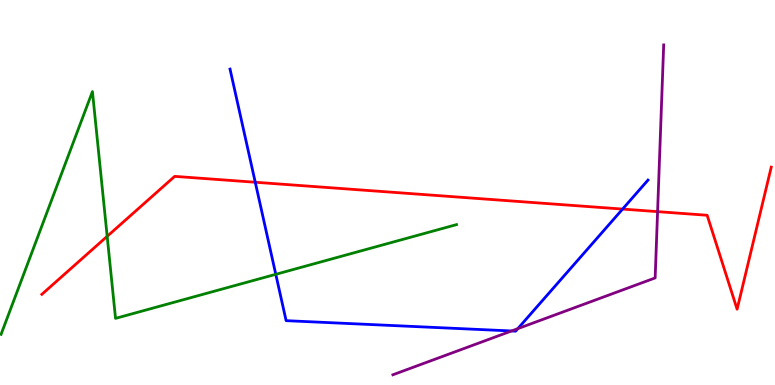[{'lines': ['blue', 'red'], 'intersections': [{'x': 3.29, 'y': 5.27}, {'x': 8.03, 'y': 4.57}]}, {'lines': ['green', 'red'], 'intersections': [{'x': 1.38, 'y': 3.86}]}, {'lines': ['purple', 'red'], 'intersections': [{'x': 8.48, 'y': 4.5}]}, {'lines': ['blue', 'green'], 'intersections': [{'x': 3.56, 'y': 2.88}]}, {'lines': ['blue', 'purple'], 'intersections': [{'x': 6.6, 'y': 1.4}, {'x': 6.68, 'y': 1.46}]}, {'lines': ['green', 'purple'], 'intersections': []}]